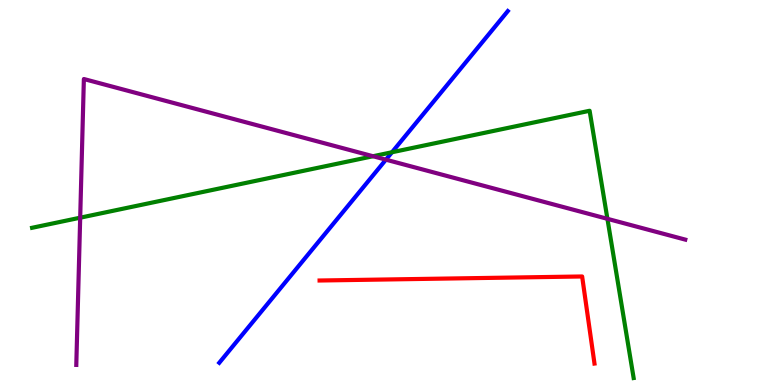[{'lines': ['blue', 'red'], 'intersections': []}, {'lines': ['green', 'red'], 'intersections': []}, {'lines': ['purple', 'red'], 'intersections': []}, {'lines': ['blue', 'green'], 'intersections': [{'x': 5.06, 'y': 6.05}]}, {'lines': ['blue', 'purple'], 'intersections': [{'x': 4.98, 'y': 5.85}]}, {'lines': ['green', 'purple'], 'intersections': [{'x': 1.03, 'y': 4.35}, {'x': 4.81, 'y': 5.94}, {'x': 7.84, 'y': 4.32}]}]